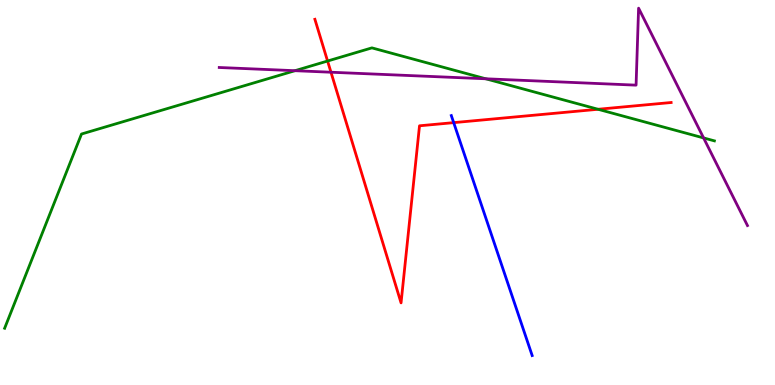[{'lines': ['blue', 'red'], 'intersections': [{'x': 5.85, 'y': 6.81}]}, {'lines': ['green', 'red'], 'intersections': [{'x': 4.23, 'y': 8.41}, {'x': 7.72, 'y': 7.16}]}, {'lines': ['purple', 'red'], 'intersections': [{'x': 4.27, 'y': 8.12}]}, {'lines': ['blue', 'green'], 'intersections': []}, {'lines': ['blue', 'purple'], 'intersections': []}, {'lines': ['green', 'purple'], 'intersections': [{'x': 3.81, 'y': 8.16}, {'x': 6.27, 'y': 7.95}, {'x': 9.08, 'y': 6.42}]}]